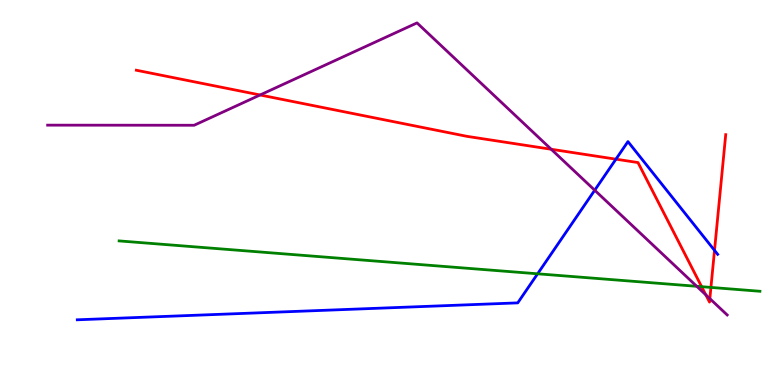[{'lines': ['blue', 'red'], 'intersections': [{'x': 7.95, 'y': 5.87}, {'x': 9.22, 'y': 3.5}]}, {'lines': ['green', 'red'], 'intersections': [{'x': 9.05, 'y': 2.55}, {'x': 9.17, 'y': 2.53}]}, {'lines': ['purple', 'red'], 'intersections': [{'x': 3.36, 'y': 7.53}, {'x': 7.11, 'y': 6.12}, {'x': 9.11, 'y': 2.34}, {'x': 9.16, 'y': 2.24}]}, {'lines': ['blue', 'green'], 'intersections': [{'x': 6.94, 'y': 2.89}]}, {'lines': ['blue', 'purple'], 'intersections': [{'x': 7.67, 'y': 5.06}]}, {'lines': ['green', 'purple'], 'intersections': [{'x': 8.99, 'y': 2.56}]}]